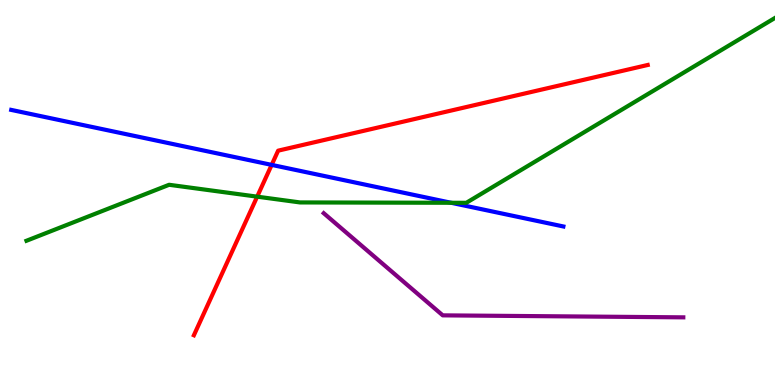[{'lines': ['blue', 'red'], 'intersections': [{'x': 3.51, 'y': 5.72}]}, {'lines': ['green', 'red'], 'intersections': [{'x': 3.32, 'y': 4.89}]}, {'lines': ['purple', 'red'], 'intersections': []}, {'lines': ['blue', 'green'], 'intersections': [{'x': 5.82, 'y': 4.73}]}, {'lines': ['blue', 'purple'], 'intersections': []}, {'lines': ['green', 'purple'], 'intersections': []}]